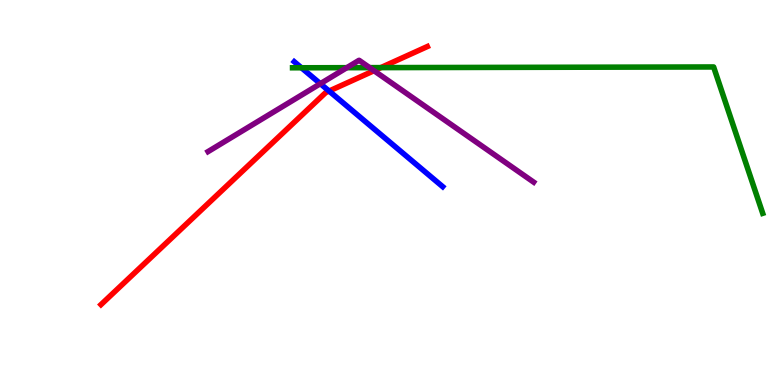[{'lines': ['blue', 'red'], 'intersections': [{'x': 4.25, 'y': 7.64}]}, {'lines': ['green', 'red'], 'intersections': [{'x': 4.91, 'y': 8.24}]}, {'lines': ['purple', 'red'], 'intersections': [{'x': 4.83, 'y': 8.16}]}, {'lines': ['blue', 'green'], 'intersections': [{'x': 3.89, 'y': 8.24}]}, {'lines': ['blue', 'purple'], 'intersections': [{'x': 4.13, 'y': 7.83}]}, {'lines': ['green', 'purple'], 'intersections': [{'x': 4.48, 'y': 8.24}, {'x': 4.77, 'y': 8.24}]}]